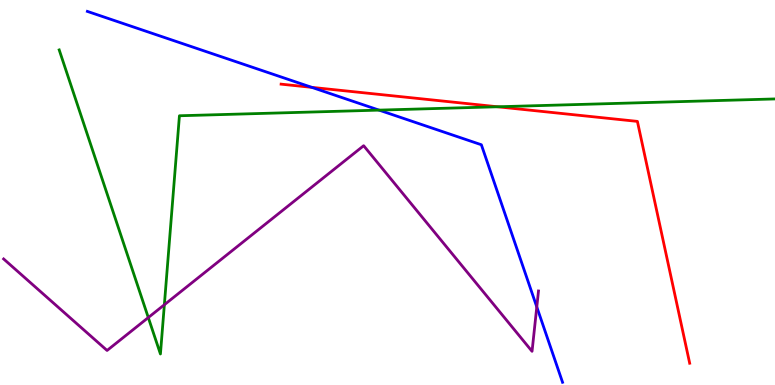[{'lines': ['blue', 'red'], 'intersections': [{'x': 4.02, 'y': 7.73}]}, {'lines': ['green', 'red'], 'intersections': [{'x': 6.42, 'y': 7.23}]}, {'lines': ['purple', 'red'], 'intersections': []}, {'lines': ['blue', 'green'], 'intersections': [{'x': 4.89, 'y': 7.14}]}, {'lines': ['blue', 'purple'], 'intersections': [{'x': 6.93, 'y': 2.03}]}, {'lines': ['green', 'purple'], 'intersections': [{'x': 1.91, 'y': 1.75}, {'x': 2.12, 'y': 2.08}]}]